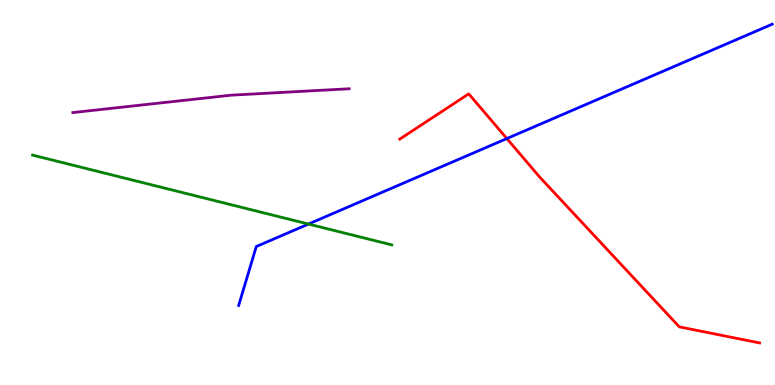[{'lines': ['blue', 'red'], 'intersections': [{'x': 6.54, 'y': 6.4}]}, {'lines': ['green', 'red'], 'intersections': []}, {'lines': ['purple', 'red'], 'intersections': []}, {'lines': ['blue', 'green'], 'intersections': [{'x': 3.98, 'y': 4.18}]}, {'lines': ['blue', 'purple'], 'intersections': []}, {'lines': ['green', 'purple'], 'intersections': []}]